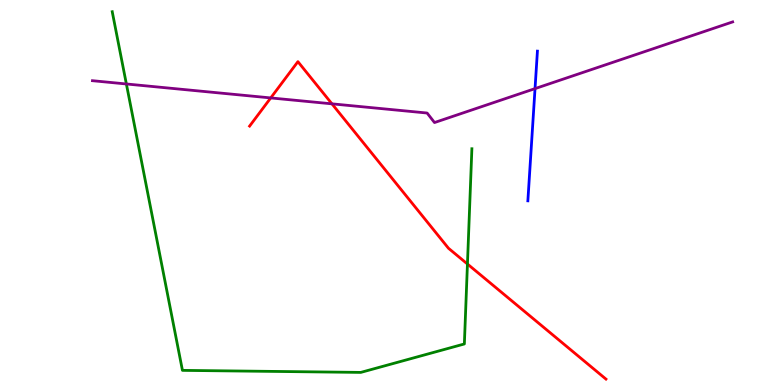[{'lines': ['blue', 'red'], 'intersections': []}, {'lines': ['green', 'red'], 'intersections': [{'x': 6.03, 'y': 3.14}]}, {'lines': ['purple', 'red'], 'intersections': [{'x': 3.49, 'y': 7.46}, {'x': 4.28, 'y': 7.3}]}, {'lines': ['blue', 'green'], 'intersections': []}, {'lines': ['blue', 'purple'], 'intersections': [{'x': 6.9, 'y': 7.7}]}, {'lines': ['green', 'purple'], 'intersections': [{'x': 1.63, 'y': 7.82}]}]